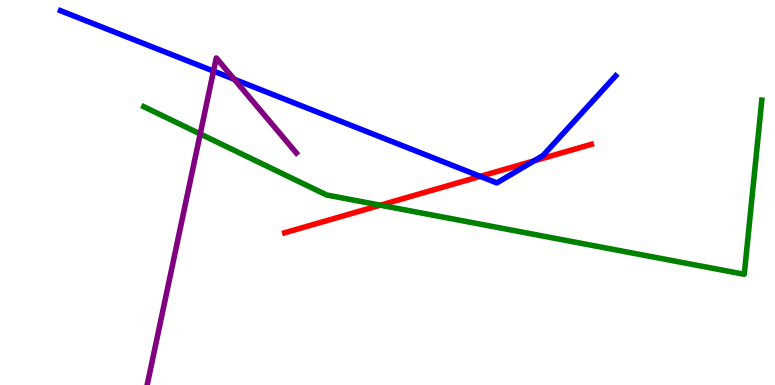[{'lines': ['blue', 'red'], 'intersections': [{'x': 6.2, 'y': 5.42}, {'x': 6.89, 'y': 5.82}]}, {'lines': ['green', 'red'], 'intersections': [{'x': 4.91, 'y': 4.67}]}, {'lines': ['purple', 'red'], 'intersections': []}, {'lines': ['blue', 'green'], 'intersections': []}, {'lines': ['blue', 'purple'], 'intersections': [{'x': 2.75, 'y': 8.15}, {'x': 3.02, 'y': 7.94}]}, {'lines': ['green', 'purple'], 'intersections': [{'x': 2.58, 'y': 6.52}]}]